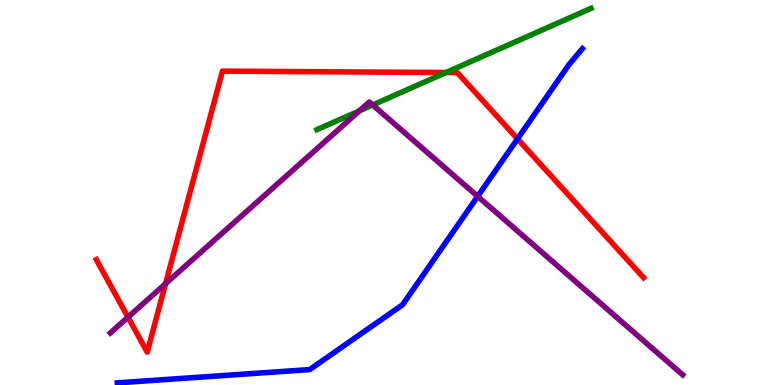[{'lines': ['blue', 'red'], 'intersections': [{'x': 6.68, 'y': 6.39}]}, {'lines': ['green', 'red'], 'intersections': [{'x': 5.75, 'y': 8.12}]}, {'lines': ['purple', 'red'], 'intersections': [{'x': 1.65, 'y': 1.76}, {'x': 2.14, 'y': 2.63}]}, {'lines': ['blue', 'green'], 'intersections': []}, {'lines': ['blue', 'purple'], 'intersections': [{'x': 6.16, 'y': 4.9}]}, {'lines': ['green', 'purple'], 'intersections': [{'x': 4.64, 'y': 7.12}, {'x': 4.81, 'y': 7.27}]}]